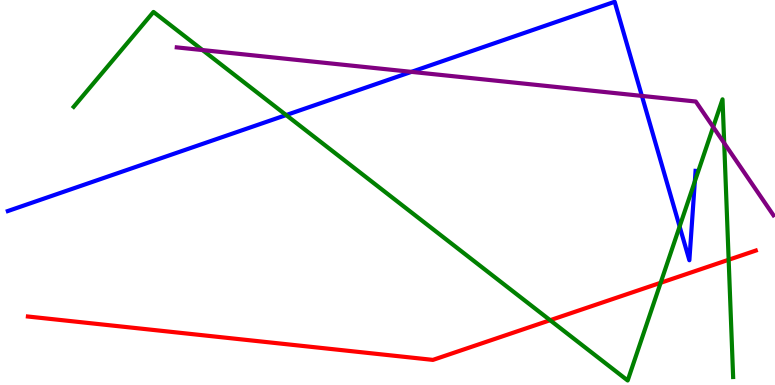[{'lines': ['blue', 'red'], 'intersections': []}, {'lines': ['green', 'red'], 'intersections': [{'x': 7.1, 'y': 1.68}, {'x': 8.52, 'y': 2.65}, {'x': 9.4, 'y': 3.25}]}, {'lines': ['purple', 'red'], 'intersections': []}, {'lines': ['blue', 'green'], 'intersections': [{'x': 3.69, 'y': 7.01}, {'x': 8.77, 'y': 4.12}, {'x': 8.97, 'y': 5.29}]}, {'lines': ['blue', 'purple'], 'intersections': [{'x': 5.31, 'y': 8.13}, {'x': 8.28, 'y': 7.51}]}, {'lines': ['green', 'purple'], 'intersections': [{'x': 2.61, 'y': 8.7}, {'x': 9.2, 'y': 6.7}, {'x': 9.34, 'y': 6.28}]}]